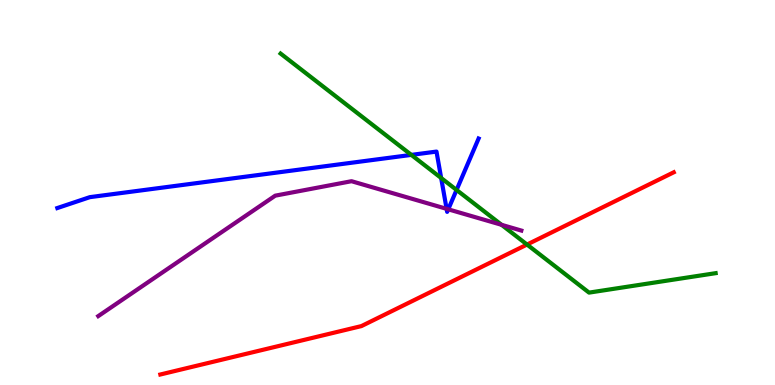[{'lines': ['blue', 'red'], 'intersections': []}, {'lines': ['green', 'red'], 'intersections': [{'x': 6.8, 'y': 3.65}]}, {'lines': ['purple', 'red'], 'intersections': []}, {'lines': ['blue', 'green'], 'intersections': [{'x': 5.31, 'y': 5.98}, {'x': 5.69, 'y': 5.38}, {'x': 5.89, 'y': 5.07}]}, {'lines': ['blue', 'purple'], 'intersections': [{'x': 5.76, 'y': 4.58}, {'x': 5.78, 'y': 4.56}]}, {'lines': ['green', 'purple'], 'intersections': [{'x': 6.47, 'y': 4.16}]}]